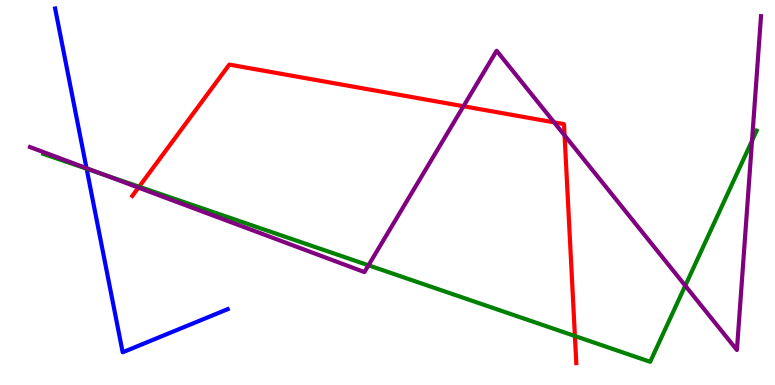[{'lines': ['blue', 'red'], 'intersections': []}, {'lines': ['green', 'red'], 'intersections': [{'x': 1.8, 'y': 5.15}, {'x': 7.42, 'y': 1.27}]}, {'lines': ['purple', 'red'], 'intersections': [{'x': 1.79, 'y': 5.13}, {'x': 5.98, 'y': 7.24}, {'x': 7.15, 'y': 6.82}, {'x': 7.28, 'y': 6.48}]}, {'lines': ['blue', 'green'], 'intersections': [{'x': 1.12, 'y': 5.62}]}, {'lines': ['blue', 'purple'], 'intersections': [{'x': 1.12, 'y': 5.63}]}, {'lines': ['green', 'purple'], 'intersections': [{'x': 1.32, 'y': 5.48}, {'x': 4.75, 'y': 3.11}, {'x': 8.84, 'y': 2.58}, {'x': 9.7, 'y': 6.34}]}]